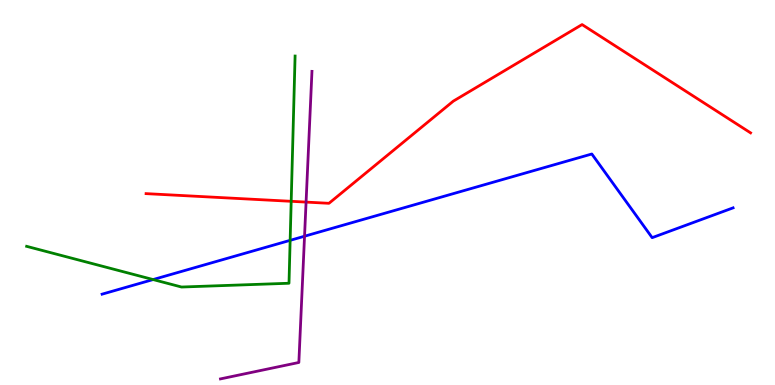[{'lines': ['blue', 'red'], 'intersections': []}, {'lines': ['green', 'red'], 'intersections': [{'x': 3.76, 'y': 4.77}]}, {'lines': ['purple', 'red'], 'intersections': [{'x': 3.95, 'y': 4.75}]}, {'lines': ['blue', 'green'], 'intersections': [{'x': 1.98, 'y': 2.74}, {'x': 3.74, 'y': 3.76}]}, {'lines': ['blue', 'purple'], 'intersections': [{'x': 3.93, 'y': 3.86}]}, {'lines': ['green', 'purple'], 'intersections': []}]